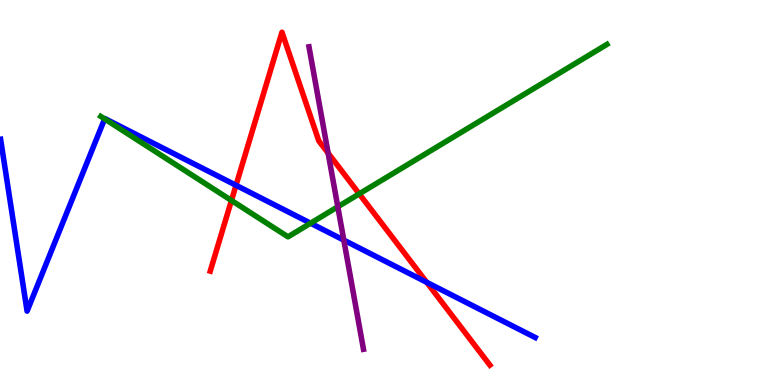[{'lines': ['blue', 'red'], 'intersections': [{'x': 3.05, 'y': 5.19}, {'x': 5.51, 'y': 2.67}]}, {'lines': ['green', 'red'], 'intersections': [{'x': 2.99, 'y': 4.79}, {'x': 4.64, 'y': 4.96}]}, {'lines': ['purple', 'red'], 'intersections': [{'x': 4.23, 'y': 6.02}]}, {'lines': ['blue', 'green'], 'intersections': [{'x': 1.35, 'y': 6.91}, {'x': 4.01, 'y': 4.2}]}, {'lines': ['blue', 'purple'], 'intersections': [{'x': 4.44, 'y': 3.76}]}, {'lines': ['green', 'purple'], 'intersections': [{'x': 4.36, 'y': 4.63}]}]